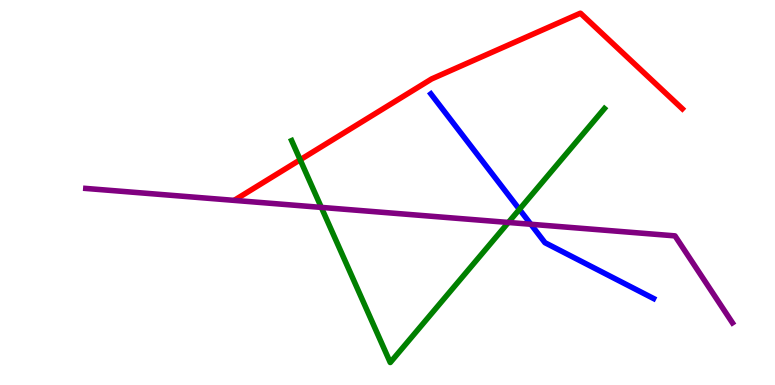[{'lines': ['blue', 'red'], 'intersections': []}, {'lines': ['green', 'red'], 'intersections': [{'x': 3.87, 'y': 5.85}]}, {'lines': ['purple', 'red'], 'intersections': []}, {'lines': ['blue', 'green'], 'intersections': [{'x': 6.7, 'y': 4.56}]}, {'lines': ['blue', 'purple'], 'intersections': [{'x': 6.85, 'y': 4.17}]}, {'lines': ['green', 'purple'], 'intersections': [{'x': 4.15, 'y': 4.61}, {'x': 6.56, 'y': 4.22}]}]